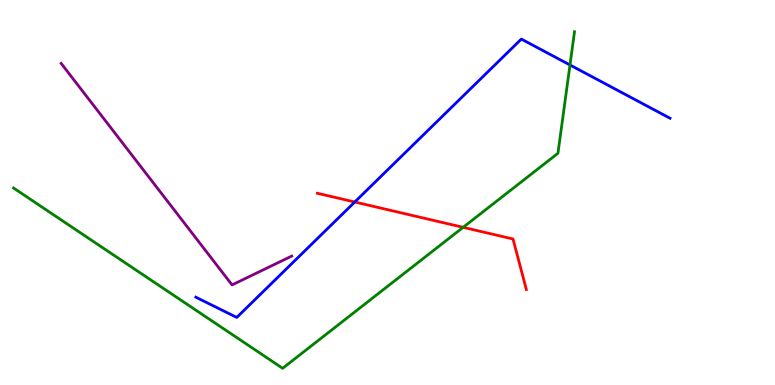[{'lines': ['blue', 'red'], 'intersections': [{'x': 4.58, 'y': 4.75}]}, {'lines': ['green', 'red'], 'intersections': [{'x': 5.98, 'y': 4.1}]}, {'lines': ['purple', 'red'], 'intersections': []}, {'lines': ['blue', 'green'], 'intersections': [{'x': 7.35, 'y': 8.31}]}, {'lines': ['blue', 'purple'], 'intersections': []}, {'lines': ['green', 'purple'], 'intersections': []}]